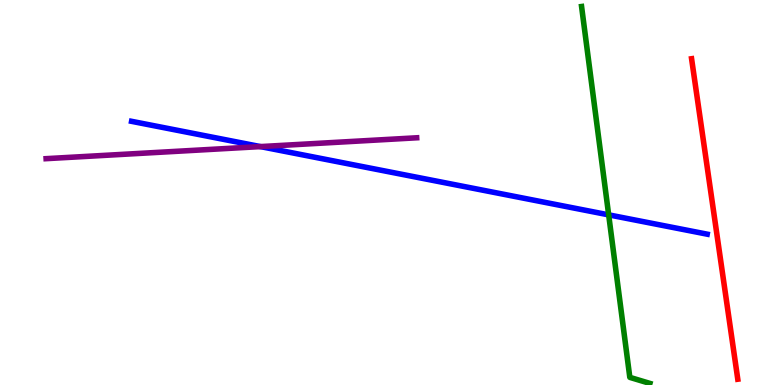[{'lines': ['blue', 'red'], 'intersections': []}, {'lines': ['green', 'red'], 'intersections': []}, {'lines': ['purple', 'red'], 'intersections': []}, {'lines': ['blue', 'green'], 'intersections': [{'x': 7.85, 'y': 4.42}]}, {'lines': ['blue', 'purple'], 'intersections': [{'x': 3.36, 'y': 6.19}]}, {'lines': ['green', 'purple'], 'intersections': []}]